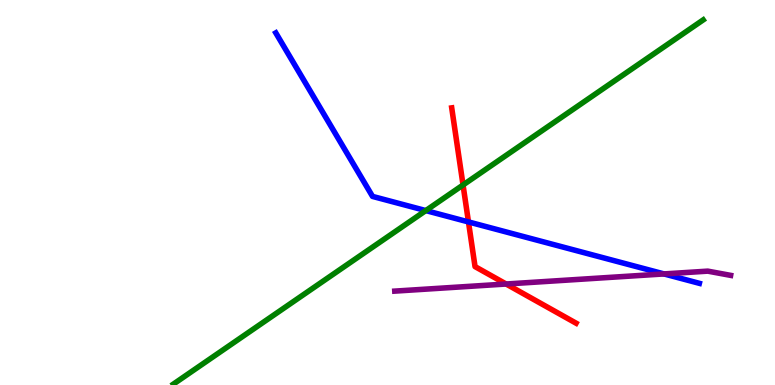[{'lines': ['blue', 'red'], 'intersections': [{'x': 6.04, 'y': 4.24}]}, {'lines': ['green', 'red'], 'intersections': [{'x': 5.97, 'y': 5.2}]}, {'lines': ['purple', 'red'], 'intersections': [{'x': 6.53, 'y': 2.62}]}, {'lines': ['blue', 'green'], 'intersections': [{'x': 5.49, 'y': 4.53}]}, {'lines': ['blue', 'purple'], 'intersections': [{'x': 8.57, 'y': 2.88}]}, {'lines': ['green', 'purple'], 'intersections': []}]